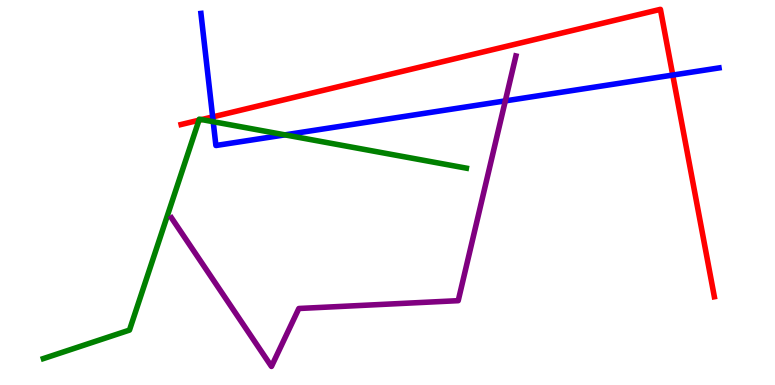[{'lines': ['blue', 'red'], 'intersections': [{'x': 2.74, 'y': 6.96}, {'x': 8.68, 'y': 8.05}]}, {'lines': ['green', 'red'], 'intersections': [{'x': 2.57, 'y': 6.88}, {'x': 2.6, 'y': 6.89}]}, {'lines': ['purple', 'red'], 'intersections': []}, {'lines': ['blue', 'green'], 'intersections': [{'x': 2.75, 'y': 6.84}, {'x': 3.68, 'y': 6.5}]}, {'lines': ['blue', 'purple'], 'intersections': [{'x': 6.52, 'y': 7.38}]}, {'lines': ['green', 'purple'], 'intersections': []}]